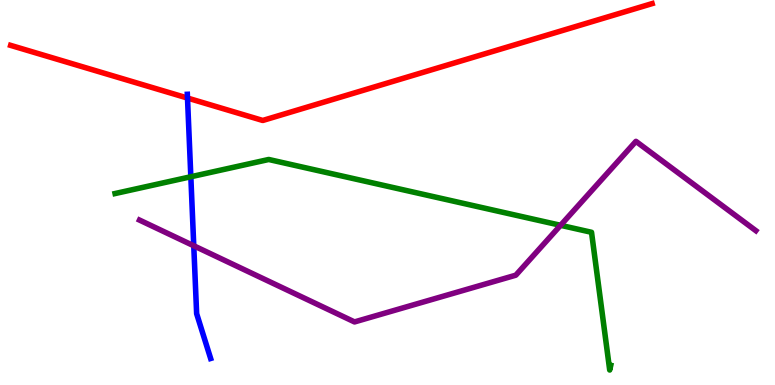[{'lines': ['blue', 'red'], 'intersections': [{'x': 2.42, 'y': 7.45}]}, {'lines': ['green', 'red'], 'intersections': []}, {'lines': ['purple', 'red'], 'intersections': []}, {'lines': ['blue', 'green'], 'intersections': [{'x': 2.46, 'y': 5.41}]}, {'lines': ['blue', 'purple'], 'intersections': [{'x': 2.5, 'y': 3.62}]}, {'lines': ['green', 'purple'], 'intersections': [{'x': 7.23, 'y': 4.15}]}]